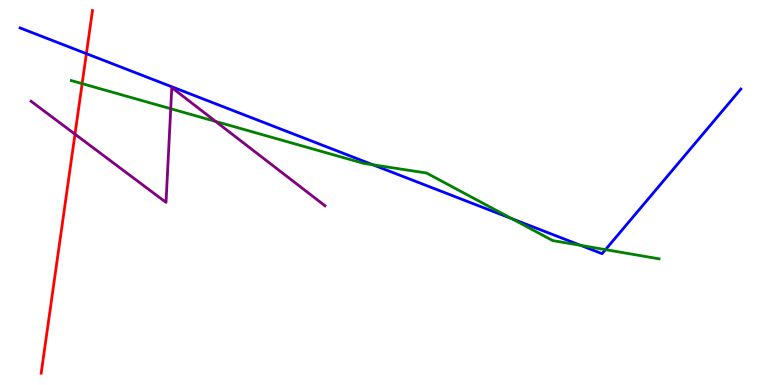[{'lines': ['blue', 'red'], 'intersections': [{'x': 1.11, 'y': 8.61}]}, {'lines': ['green', 'red'], 'intersections': [{'x': 1.06, 'y': 7.83}]}, {'lines': ['purple', 'red'], 'intersections': [{'x': 0.968, 'y': 6.52}]}, {'lines': ['blue', 'green'], 'intersections': [{'x': 4.81, 'y': 5.72}, {'x': 6.6, 'y': 4.32}, {'x': 7.49, 'y': 3.63}, {'x': 7.81, 'y': 3.52}]}, {'lines': ['blue', 'purple'], 'intersections': []}, {'lines': ['green', 'purple'], 'intersections': [{'x': 2.2, 'y': 7.18}, {'x': 2.78, 'y': 6.85}]}]